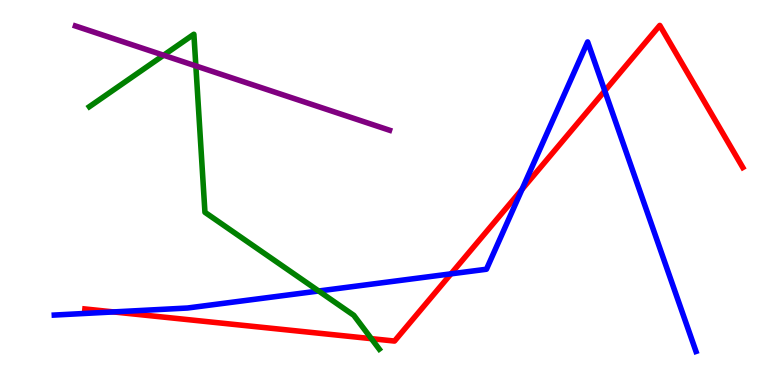[{'lines': ['blue', 'red'], 'intersections': [{'x': 1.47, 'y': 1.9}, {'x': 5.82, 'y': 2.89}, {'x': 6.74, 'y': 5.08}, {'x': 7.8, 'y': 7.64}]}, {'lines': ['green', 'red'], 'intersections': [{'x': 4.79, 'y': 1.2}]}, {'lines': ['purple', 'red'], 'intersections': []}, {'lines': ['blue', 'green'], 'intersections': [{'x': 4.11, 'y': 2.44}]}, {'lines': ['blue', 'purple'], 'intersections': []}, {'lines': ['green', 'purple'], 'intersections': [{'x': 2.11, 'y': 8.57}, {'x': 2.53, 'y': 8.29}]}]